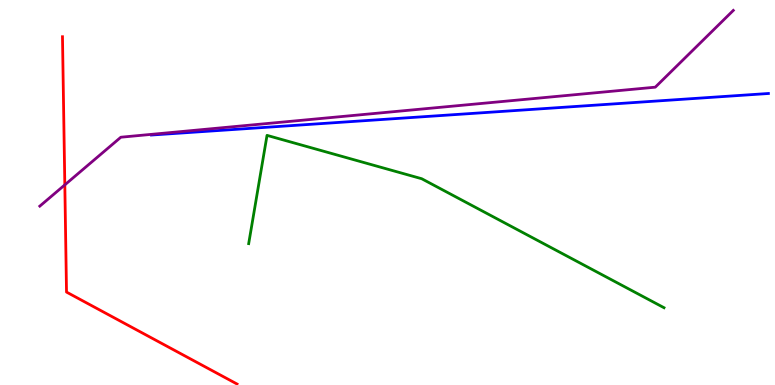[{'lines': ['blue', 'red'], 'intersections': []}, {'lines': ['green', 'red'], 'intersections': []}, {'lines': ['purple', 'red'], 'intersections': [{'x': 0.836, 'y': 5.2}]}, {'lines': ['blue', 'green'], 'intersections': []}, {'lines': ['blue', 'purple'], 'intersections': []}, {'lines': ['green', 'purple'], 'intersections': []}]